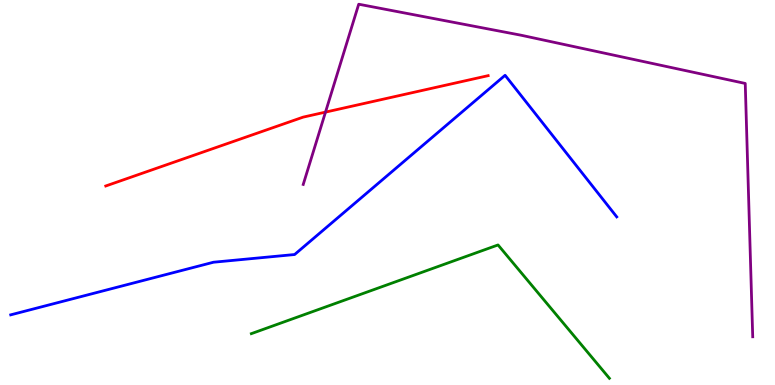[{'lines': ['blue', 'red'], 'intersections': []}, {'lines': ['green', 'red'], 'intersections': []}, {'lines': ['purple', 'red'], 'intersections': [{'x': 4.2, 'y': 7.09}]}, {'lines': ['blue', 'green'], 'intersections': []}, {'lines': ['blue', 'purple'], 'intersections': []}, {'lines': ['green', 'purple'], 'intersections': []}]